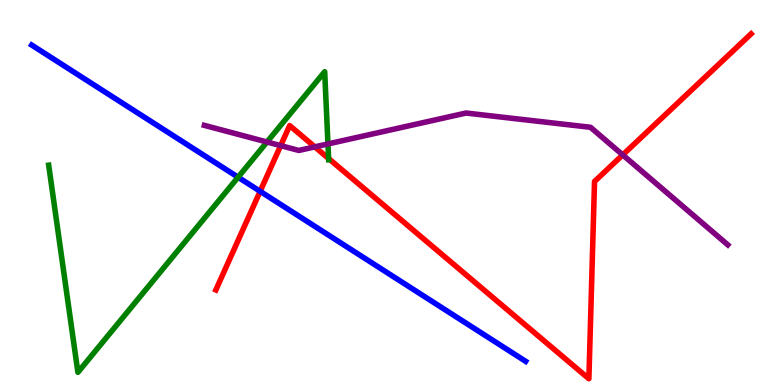[{'lines': ['blue', 'red'], 'intersections': [{'x': 3.36, 'y': 5.03}]}, {'lines': ['green', 'red'], 'intersections': [{'x': 4.24, 'y': 5.88}]}, {'lines': ['purple', 'red'], 'intersections': [{'x': 3.62, 'y': 6.22}, {'x': 4.06, 'y': 6.19}, {'x': 8.04, 'y': 5.98}]}, {'lines': ['blue', 'green'], 'intersections': [{'x': 3.07, 'y': 5.4}]}, {'lines': ['blue', 'purple'], 'intersections': []}, {'lines': ['green', 'purple'], 'intersections': [{'x': 3.44, 'y': 6.31}, {'x': 4.23, 'y': 6.26}]}]